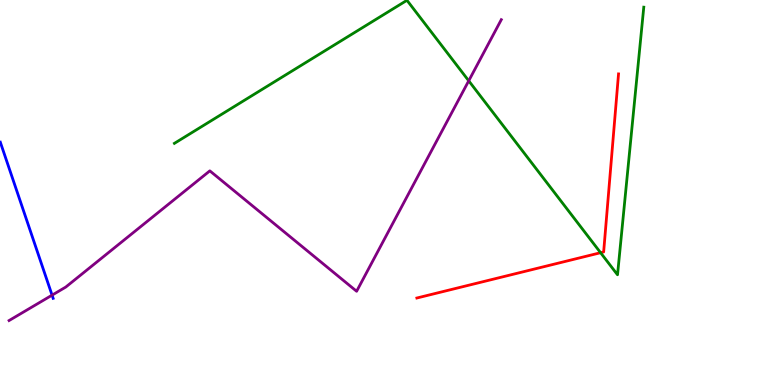[{'lines': ['blue', 'red'], 'intersections': []}, {'lines': ['green', 'red'], 'intersections': [{'x': 7.75, 'y': 3.44}]}, {'lines': ['purple', 'red'], 'intersections': []}, {'lines': ['blue', 'green'], 'intersections': []}, {'lines': ['blue', 'purple'], 'intersections': [{'x': 0.672, 'y': 2.33}]}, {'lines': ['green', 'purple'], 'intersections': [{'x': 6.05, 'y': 7.9}]}]